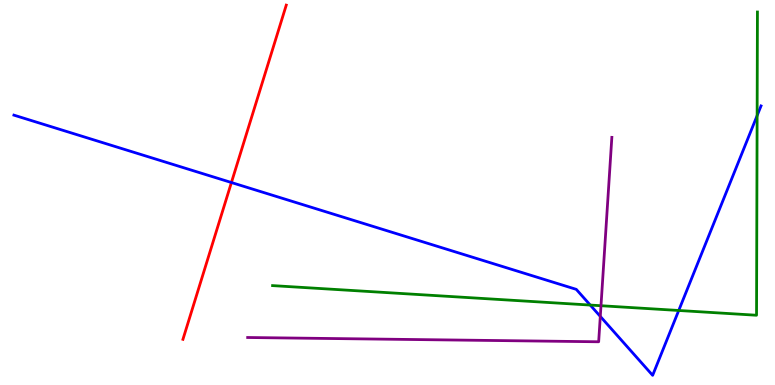[{'lines': ['blue', 'red'], 'intersections': [{'x': 2.99, 'y': 5.26}]}, {'lines': ['green', 'red'], 'intersections': []}, {'lines': ['purple', 'red'], 'intersections': []}, {'lines': ['blue', 'green'], 'intersections': [{'x': 7.62, 'y': 2.08}, {'x': 8.76, 'y': 1.94}, {'x': 9.77, 'y': 7.0}]}, {'lines': ['blue', 'purple'], 'intersections': [{'x': 7.75, 'y': 1.78}]}, {'lines': ['green', 'purple'], 'intersections': [{'x': 7.75, 'y': 2.06}]}]